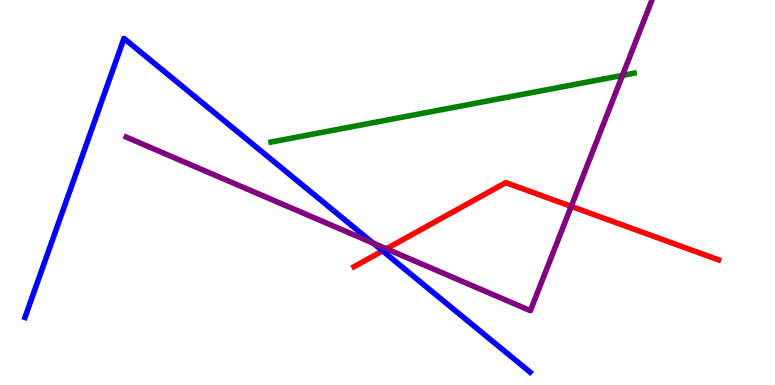[{'lines': ['blue', 'red'], 'intersections': [{'x': 4.94, 'y': 3.48}]}, {'lines': ['green', 'red'], 'intersections': []}, {'lines': ['purple', 'red'], 'intersections': [{'x': 4.99, 'y': 3.54}, {'x': 7.37, 'y': 4.64}]}, {'lines': ['blue', 'green'], 'intersections': []}, {'lines': ['blue', 'purple'], 'intersections': [{'x': 4.81, 'y': 3.69}]}, {'lines': ['green', 'purple'], 'intersections': [{'x': 8.03, 'y': 8.04}]}]